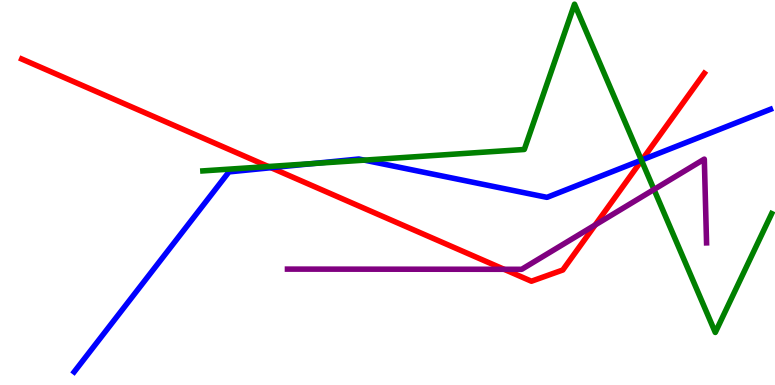[{'lines': ['blue', 'red'], 'intersections': [{'x': 3.5, 'y': 5.64}, {'x': 8.28, 'y': 5.85}]}, {'lines': ['green', 'red'], 'intersections': [{'x': 3.46, 'y': 5.67}, {'x': 8.28, 'y': 5.83}]}, {'lines': ['purple', 'red'], 'intersections': [{'x': 6.5, 'y': 3.01}, {'x': 7.68, 'y': 4.16}]}, {'lines': ['blue', 'green'], 'intersections': [{'x': 4.04, 'y': 5.75}, {'x': 4.7, 'y': 5.84}, {'x': 8.28, 'y': 5.84}]}, {'lines': ['blue', 'purple'], 'intersections': []}, {'lines': ['green', 'purple'], 'intersections': [{'x': 8.44, 'y': 5.08}]}]